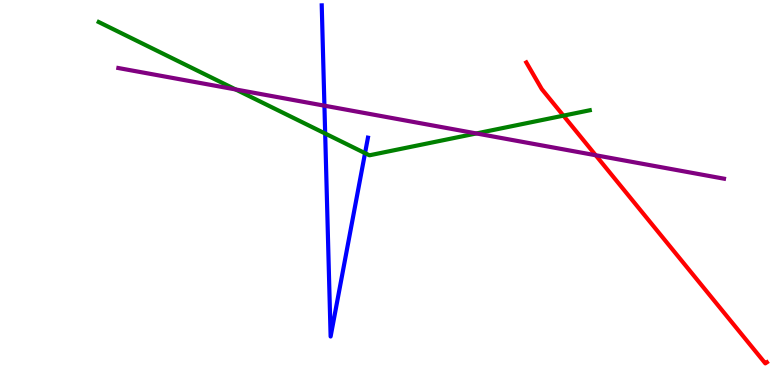[{'lines': ['blue', 'red'], 'intersections': []}, {'lines': ['green', 'red'], 'intersections': [{'x': 7.27, 'y': 7.0}]}, {'lines': ['purple', 'red'], 'intersections': [{'x': 7.69, 'y': 5.97}]}, {'lines': ['blue', 'green'], 'intersections': [{'x': 4.2, 'y': 6.53}, {'x': 4.71, 'y': 6.02}]}, {'lines': ['blue', 'purple'], 'intersections': [{'x': 4.19, 'y': 7.26}]}, {'lines': ['green', 'purple'], 'intersections': [{'x': 3.04, 'y': 7.68}, {'x': 6.15, 'y': 6.53}]}]